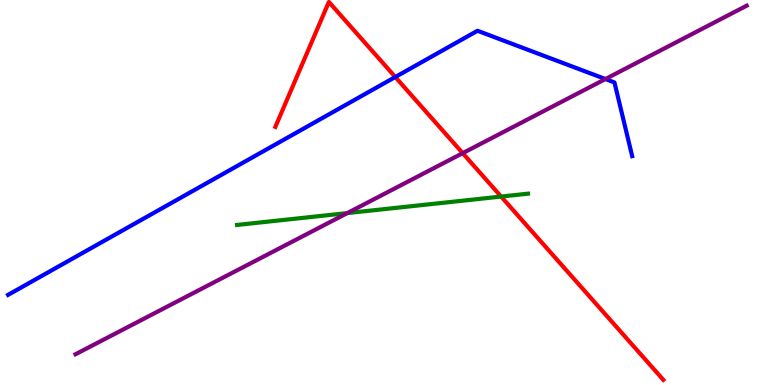[{'lines': ['blue', 'red'], 'intersections': [{'x': 5.1, 'y': 8.0}]}, {'lines': ['green', 'red'], 'intersections': [{'x': 6.47, 'y': 4.89}]}, {'lines': ['purple', 'red'], 'intersections': [{'x': 5.97, 'y': 6.02}]}, {'lines': ['blue', 'green'], 'intersections': []}, {'lines': ['blue', 'purple'], 'intersections': [{'x': 7.81, 'y': 7.95}]}, {'lines': ['green', 'purple'], 'intersections': [{'x': 4.48, 'y': 4.46}]}]